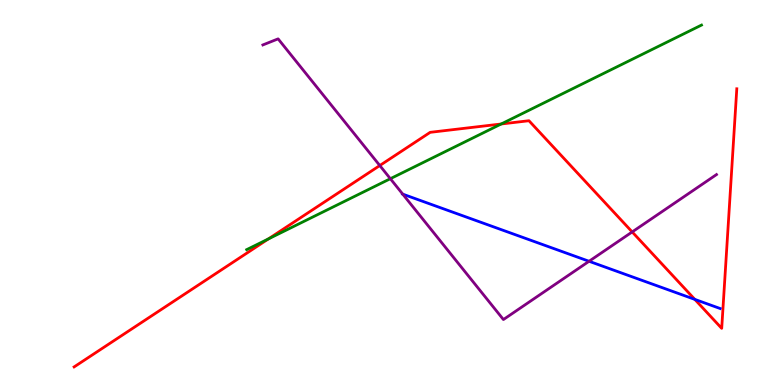[{'lines': ['blue', 'red'], 'intersections': [{'x': 8.97, 'y': 2.22}]}, {'lines': ['green', 'red'], 'intersections': [{'x': 3.46, 'y': 3.79}, {'x': 6.47, 'y': 6.78}]}, {'lines': ['purple', 'red'], 'intersections': [{'x': 4.9, 'y': 5.7}, {'x': 8.16, 'y': 3.98}]}, {'lines': ['blue', 'green'], 'intersections': []}, {'lines': ['blue', 'purple'], 'intersections': [{'x': 5.2, 'y': 4.96}, {'x': 7.6, 'y': 3.21}]}, {'lines': ['green', 'purple'], 'intersections': [{'x': 5.04, 'y': 5.36}]}]